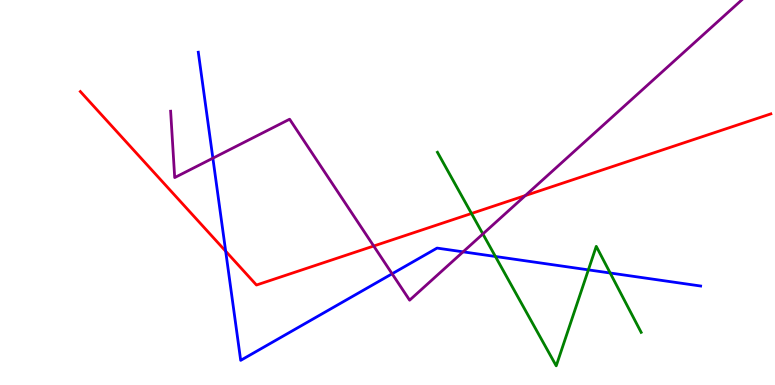[{'lines': ['blue', 'red'], 'intersections': [{'x': 2.91, 'y': 3.48}]}, {'lines': ['green', 'red'], 'intersections': [{'x': 6.08, 'y': 4.46}]}, {'lines': ['purple', 'red'], 'intersections': [{'x': 4.82, 'y': 3.61}, {'x': 6.78, 'y': 4.92}]}, {'lines': ['blue', 'green'], 'intersections': [{'x': 6.39, 'y': 3.34}, {'x': 7.59, 'y': 2.99}, {'x': 7.87, 'y': 2.91}]}, {'lines': ['blue', 'purple'], 'intersections': [{'x': 2.75, 'y': 5.89}, {'x': 5.06, 'y': 2.89}, {'x': 5.98, 'y': 3.46}]}, {'lines': ['green', 'purple'], 'intersections': [{'x': 6.23, 'y': 3.92}]}]